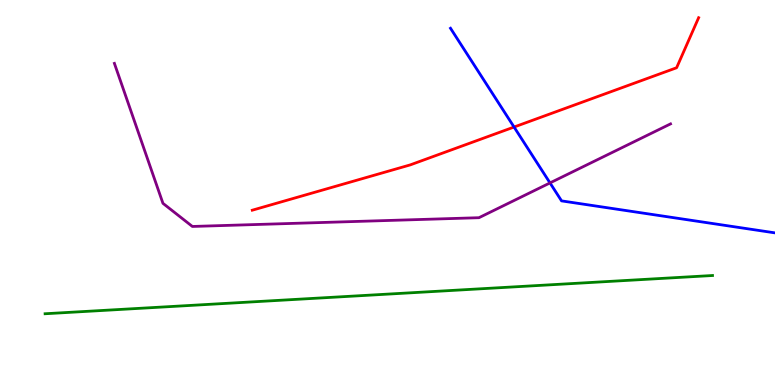[{'lines': ['blue', 'red'], 'intersections': [{'x': 6.63, 'y': 6.7}]}, {'lines': ['green', 'red'], 'intersections': []}, {'lines': ['purple', 'red'], 'intersections': []}, {'lines': ['blue', 'green'], 'intersections': []}, {'lines': ['blue', 'purple'], 'intersections': [{'x': 7.1, 'y': 5.25}]}, {'lines': ['green', 'purple'], 'intersections': []}]